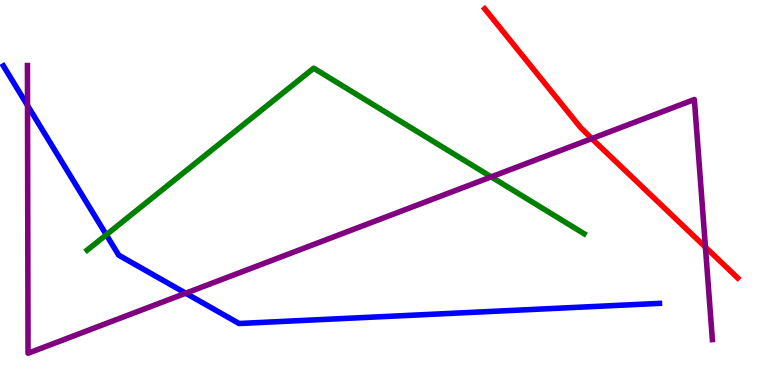[{'lines': ['blue', 'red'], 'intersections': []}, {'lines': ['green', 'red'], 'intersections': []}, {'lines': ['purple', 'red'], 'intersections': [{'x': 7.64, 'y': 6.4}, {'x': 9.1, 'y': 3.58}]}, {'lines': ['blue', 'green'], 'intersections': [{'x': 1.37, 'y': 3.9}]}, {'lines': ['blue', 'purple'], 'intersections': [{'x': 0.355, 'y': 7.26}, {'x': 2.4, 'y': 2.38}]}, {'lines': ['green', 'purple'], 'intersections': [{'x': 6.34, 'y': 5.41}]}]